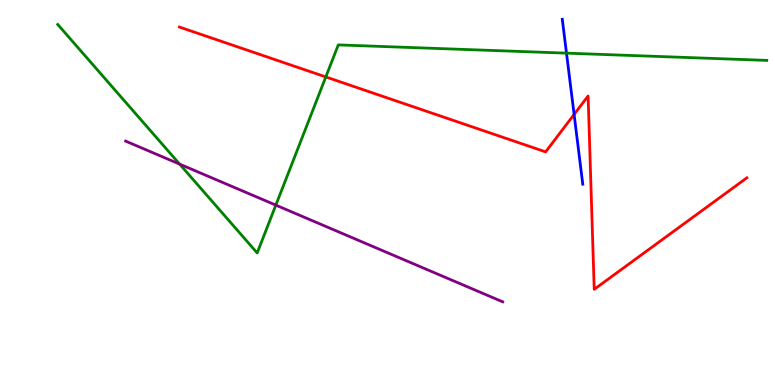[{'lines': ['blue', 'red'], 'intersections': [{'x': 7.41, 'y': 7.03}]}, {'lines': ['green', 'red'], 'intersections': [{'x': 4.2, 'y': 8.0}]}, {'lines': ['purple', 'red'], 'intersections': []}, {'lines': ['blue', 'green'], 'intersections': [{'x': 7.31, 'y': 8.62}]}, {'lines': ['blue', 'purple'], 'intersections': []}, {'lines': ['green', 'purple'], 'intersections': [{'x': 2.32, 'y': 5.74}, {'x': 3.56, 'y': 4.67}]}]